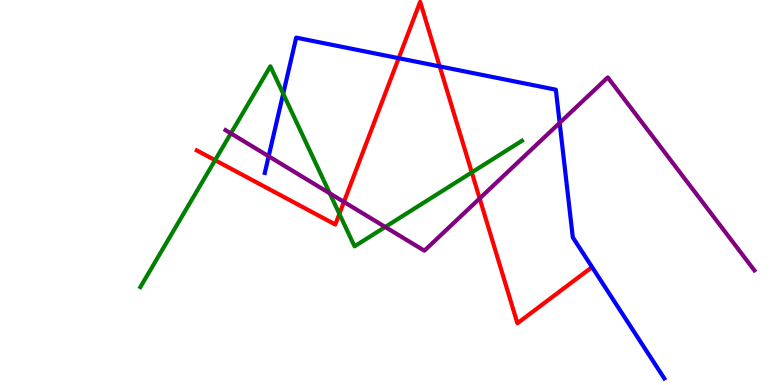[{'lines': ['blue', 'red'], 'intersections': [{'x': 5.14, 'y': 8.49}, {'x': 5.67, 'y': 8.27}]}, {'lines': ['green', 'red'], 'intersections': [{'x': 2.78, 'y': 5.84}, {'x': 4.38, 'y': 4.44}, {'x': 6.09, 'y': 5.52}]}, {'lines': ['purple', 'red'], 'intersections': [{'x': 4.44, 'y': 4.76}, {'x': 6.19, 'y': 4.85}]}, {'lines': ['blue', 'green'], 'intersections': [{'x': 3.65, 'y': 7.57}]}, {'lines': ['blue', 'purple'], 'intersections': [{'x': 3.47, 'y': 5.94}, {'x': 7.22, 'y': 6.81}]}, {'lines': ['green', 'purple'], 'intersections': [{'x': 2.98, 'y': 6.54}, {'x': 4.26, 'y': 4.98}, {'x': 4.97, 'y': 4.1}]}]